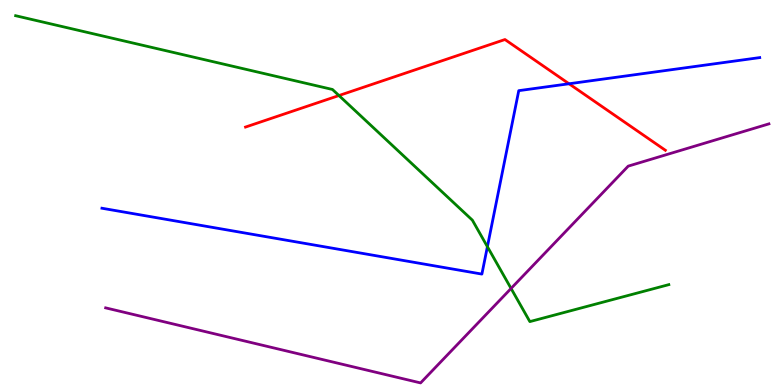[{'lines': ['blue', 'red'], 'intersections': [{'x': 7.34, 'y': 7.82}]}, {'lines': ['green', 'red'], 'intersections': [{'x': 4.37, 'y': 7.52}]}, {'lines': ['purple', 'red'], 'intersections': []}, {'lines': ['blue', 'green'], 'intersections': [{'x': 6.29, 'y': 3.59}]}, {'lines': ['blue', 'purple'], 'intersections': []}, {'lines': ['green', 'purple'], 'intersections': [{'x': 6.59, 'y': 2.51}]}]